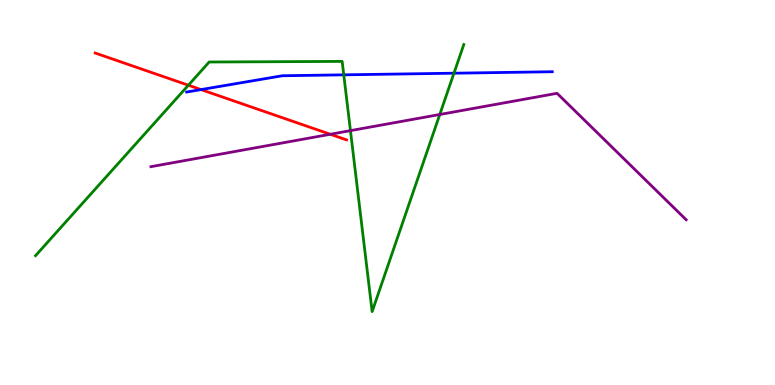[{'lines': ['blue', 'red'], 'intersections': [{'x': 2.59, 'y': 7.67}]}, {'lines': ['green', 'red'], 'intersections': [{'x': 2.43, 'y': 7.79}]}, {'lines': ['purple', 'red'], 'intersections': [{'x': 4.26, 'y': 6.51}]}, {'lines': ['blue', 'green'], 'intersections': [{'x': 4.44, 'y': 8.06}, {'x': 5.86, 'y': 8.1}]}, {'lines': ['blue', 'purple'], 'intersections': []}, {'lines': ['green', 'purple'], 'intersections': [{'x': 4.52, 'y': 6.61}, {'x': 5.67, 'y': 7.03}]}]